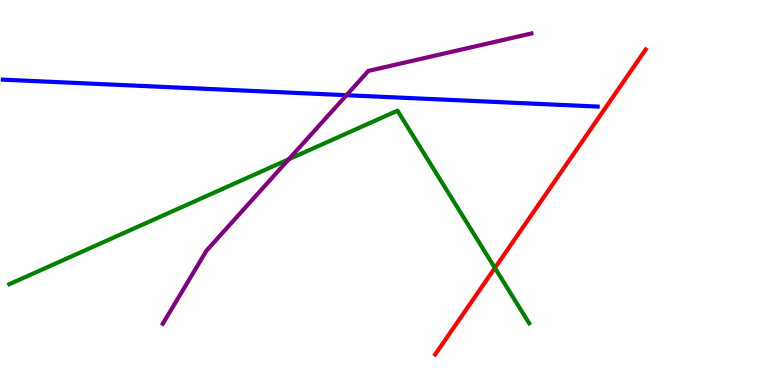[{'lines': ['blue', 'red'], 'intersections': []}, {'lines': ['green', 'red'], 'intersections': [{'x': 6.39, 'y': 3.04}]}, {'lines': ['purple', 'red'], 'intersections': []}, {'lines': ['blue', 'green'], 'intersections': []}, {'lines': ['blue', 'purple'], 'intersections': [{'x': 4.47, 'y': 7.53}]}, {'lines': ['green', 'purple'], 'intersections': [{'x': 3.73, 'y': 5.86}]}]